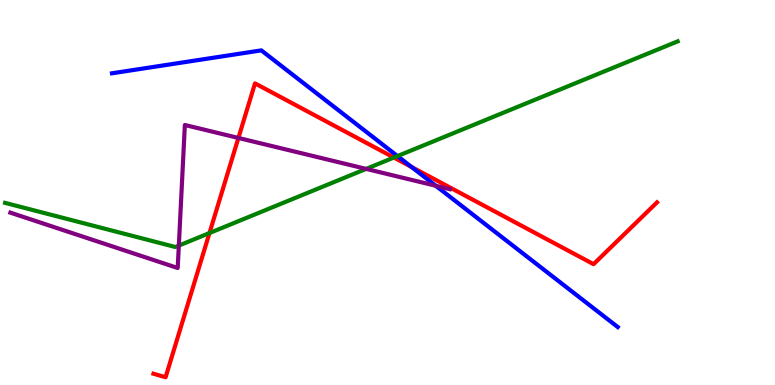[{'lines': ['blue', 'red'], 'intersections': [{'x': 5.31, 'y': 5.66}]}, {'lines': ['green', 'red'], 'intersections': [{'x': 2.7, 'y': 3.95}, {'x': 5.08, 'y': 5.91}]}, {'lines': ['purple', 'red'], 'intersections': [{'x': 3.08, 'y': 6.42}]}, {'lines': ['blue', 'green'], 'intersections': [{'x': 5.13, 'y': 5.95}]}, {'lines': ['blue', 'purple'], 'intersections': [{'x': 5.62, 'y': 5.18}]}, {'lines': ['green', 'purple'], 'intersections': [{'x': 2.31, 'y': 3.62}, {'x': 4.72, 'y': 5.61}]}]